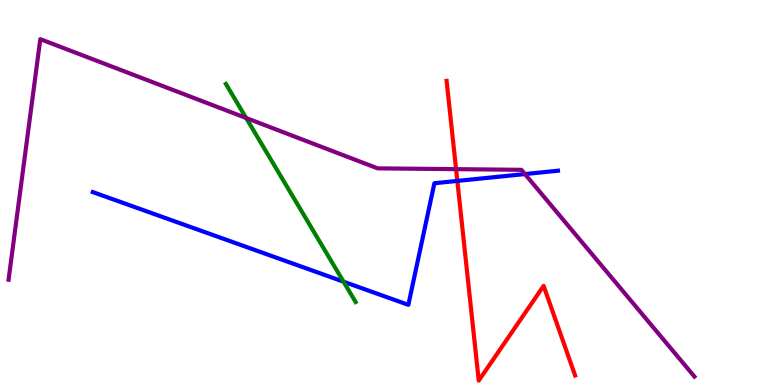[{'lines': ['blue', 'red'], 'intersections': [{'x': 5.9, 'y': 5.3}]}, {'lines': ['green', 'red'], 'intersections': []}, {'lines': ['purple', 'red'], 'intersections': [{'x': 5.88, 'y': 5.61}]}, {'lines': ['blue', 'green'], 'intersections': [{'x': 4.43, 'y': 2.68}]}, {'lines': ['blue', 'purple'], 'intersections': [{'x': 6.77, 'y': 5.48}]}, {'lines': ['green', 'purple'], 'intersections': [{'x': 3.18, 'y': 6.94}]}]